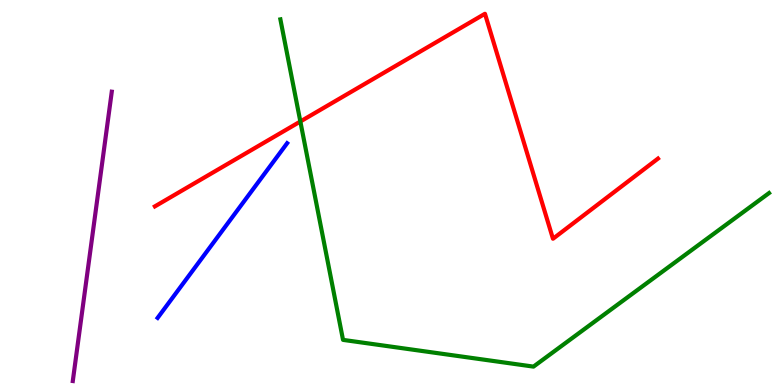[{'lines': ['blue', 'red'], 'intersections': []}, {'lines': ['green', 'red'], 'intersections': [{'x': 3.88, 'y': 6.84}]}, {'lines': ['purple', 'red'], 'intersections': []}, {'lines': ['blue', 'green'], 'intersections': []}, {'lines': ['blue', 'purple'], 'intersections': []}, {'lines': ['green', 'purple'], 'intersections': []}]